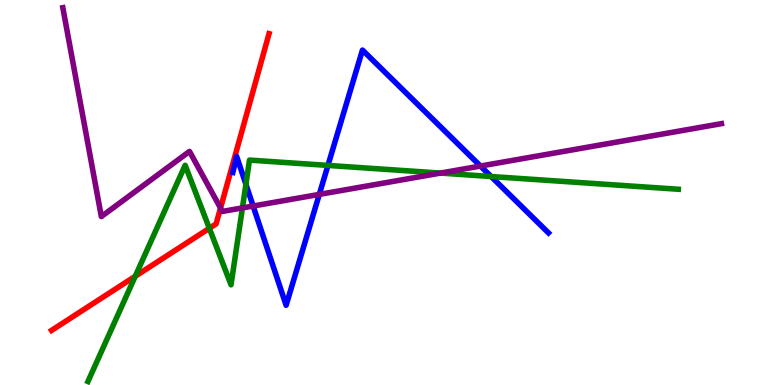[{'lines': ['blue', 'red'], 'intersections': []}, {'lines': ['green', 'red'], 'intersections': [{'x': 1.75, 'y': 2.83}, {'x': 2.7, 'y': 4.07}]}, {'lines': ['purple', 'red'], 'intersections': [{'x': 2.85, 'y': 4.6}]}, {'lines': ['blue', 'green'], 'intersections': [{'x': 3.17, 'y': 5.21}, {'x': 4.23, 'y': 5.7}, {'x': 6.34, 'y': 5.42}]}, {'lines': ['blue', 'purple'], 'intersections': [{'x': 3.27, 'y': 4.65}, {'x': 4.12, 'y': 4.95}, {'x': 6.2, 'y': 5.69}]}, {'lines': ['green', 'purple'], 'intersections': [{'x': 3.13, 'y': 4.6}, {'x': 5.68, 'y': 5.5}]}]